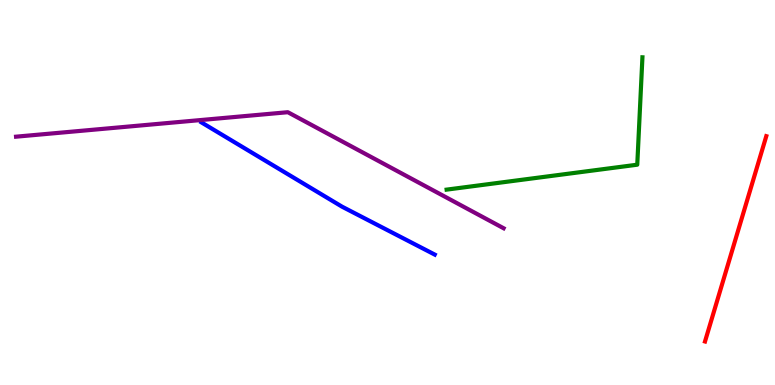[{'lines': ['blue', 'red'], 'intersections': []}, {'lines': ['green', 'red'], 'intersections': []}, {'lines': ['purple', 'red'], 'intersections': []}, {'lines': ['blue', 'green'], 'intersections': []}, {'lines': ['blue', 'purple'], 'intersections': []}, {'lines': ['green', 'purple'], 'intersections': []}]